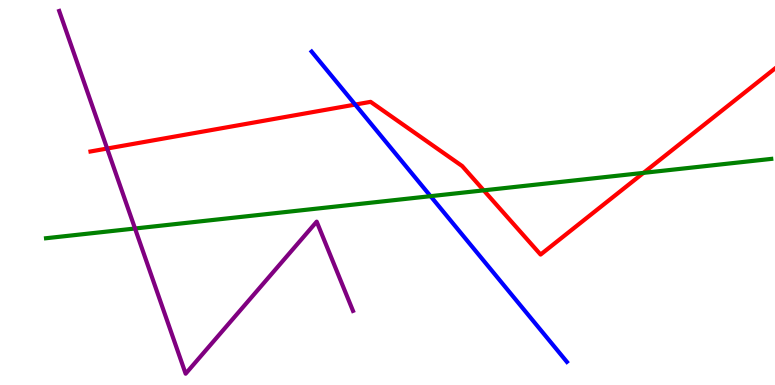[{'lines': ['blue', 'red'], 'intersections': [{'x': 4.58, 'y': 7.28}]}, {'lines': ['green', 'red'], 'intersections': [{'x': 6.24, 'y': 5.06}, {'x': 8.3, 'y': 5.51}]}, {'lines': ['purple', 'red'], 'intersections': [{'x': 1.38, 'y': 6.14}]}, {'lines': ['blue', 'green'], 'intersections': [{'x': 5.56, 'y': 4.9}]}, {'lines': ['blue', 'purple'], 'intersections': []}, {'lines': ['green', 'purple'], 'intersections': [{'x': 1.74, 'y': 4.06}]}]